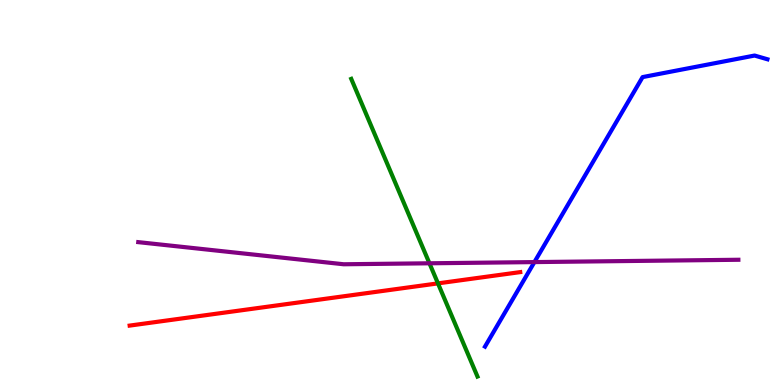[{'lines': ['blue', 'red'], 'intersections': []}, {'lines': ['green', 'red'], 'intersections': [{'x': 5.65, 'y': 2.64}]}, {'lines': ['purple', 'red'], 'intersections': []}, {'lines': ['blue', 'green'], 'intersections': []}, {'lines': ['blue', 'purple'], 'intersections': [{'x': 6.9, 'y': 3.19}]}, {'lines': ['green', 'purple'], 'intersections': [{'x': 5.54, 'y': 3.16}]}]